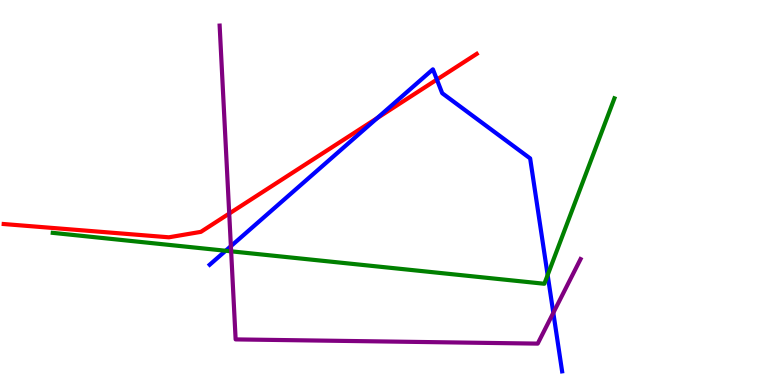[{'lines': ['blue', 'red'], 'intersections': [{'x': 4.87, 'y': 6.93}, {'x': 5.64, 'y': 7.93}]}, {'lines': ['green', 'red'], 'intersections': []}, {'lines': ['purple', 'red'], 'intersections': [{'x': 2.96, 'y': 4.45}]}, {'lines': ['blue', 'green'], 'intersections': [{'x': 2.91, 'y': 3.49}, {'x': 7.07, 'y': 2.86}]}, {'lines': ['blue', 'purple'], 'intersections': [{'x': 2.98, 'y': 3.61}, {'x': 7.14, 'y': 1.87}]}, {'lines': ['green', 'purple'], 'intersections': [{'x': 2.98, 'y': 3.47}]}]